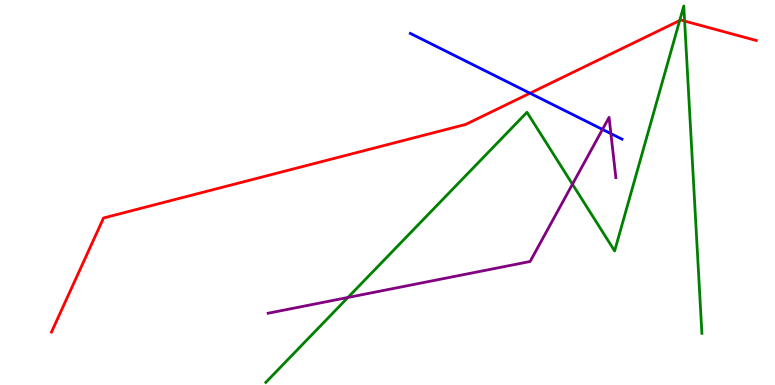[{'lines': ['blue', 'red'], 'intersections': [{'x': 6.84, 'y': 7.58}]}, {'lines': ['green', 'red'], 'intersections': [{'x': 8.77, 'y': 9.47}, {'x': 8.83, 'y': 9.45}]}, {'lines': ['purple', 'red'], 'intersections': []}, {'lines': ['blue', 'green'], 'intersections': []}, {'lines': ['blue', 'purple'], 'intersections': [{'x': 7.77, 'y': 6.64}, {'x': 7.88, 'y': 6.53}]}, {'lines': ['green', 'purple'], 'intersections': [{'x': 4.49, 'y': 2.27}, {'x': 7.39, 'y': 5.22}]}]